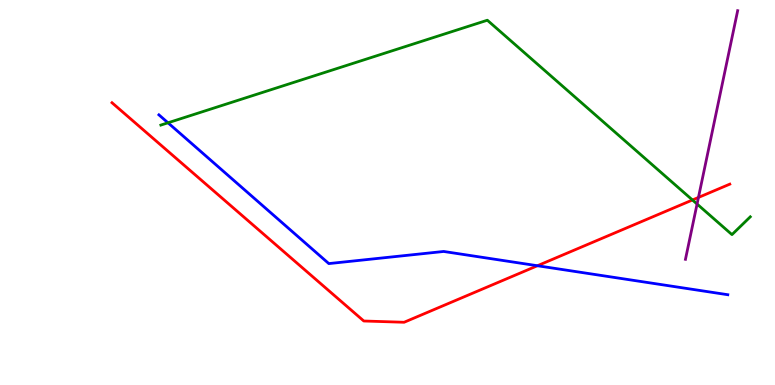[{'lines': ['blue', 'red'], 'intersections': [{'x': 6.93, 'y': 3.1}]}, {'lines': ['green', 'red'], 'intersections': [{'x': 8.93, 'y': 4.81}]}, {'lines': ['purple', 'red'], 'intersections': [{'x': 9.01, 'y': 4.87}]}, {'lines': ['blue', 'green'], 'intersections': [{'x': 2.17, 'y': 6.81}]}, {'lines': ['blue', 'purple'], 'intersections': []}, {'lines': ['green', 'purple'], 'intersections': [{'x': 8.99, 'y': 4.7}]}]